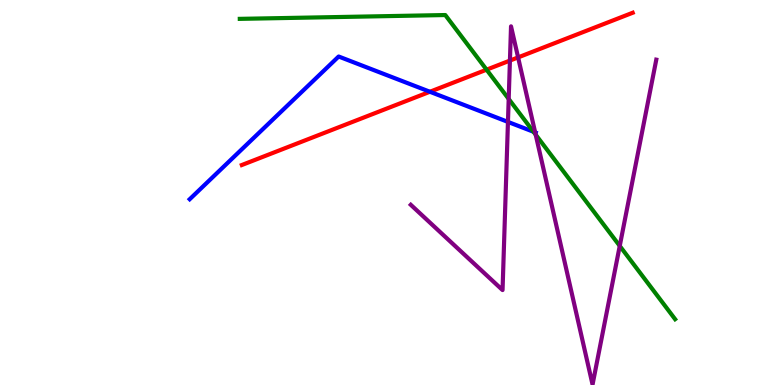[{'lines': ['blue', 'red'], 'intersections': [{'x': 5.55, 'y': 7.62}]}, {'lines': ['green', 'red'], 'intersections': [{'x': 6.28, 'y': 8.19}]}, {'lines': ['purple', 'red'], 'intersections': [{'x': 6.58, 'y': 8.43}, {'x': 6.69, 'y': 8.51}]}, {'lines': ['blue', 'green'], 'intersections': [{'x': 6.88, 'y': 6.58}]}, {'lines': ['blue', 'purple'], 'intersections': [{'x': 6.55, 'y': 6.83}, {'x': 6.91, 'y': 6.56}]}, {'lines': ['green', 'purple'], 'intersections': [{'x': 6.56, 'y': 7.43}, {'x': 6.91, 'y': 6.5}, {'x': 8.0, 'y': 3.61}]}]